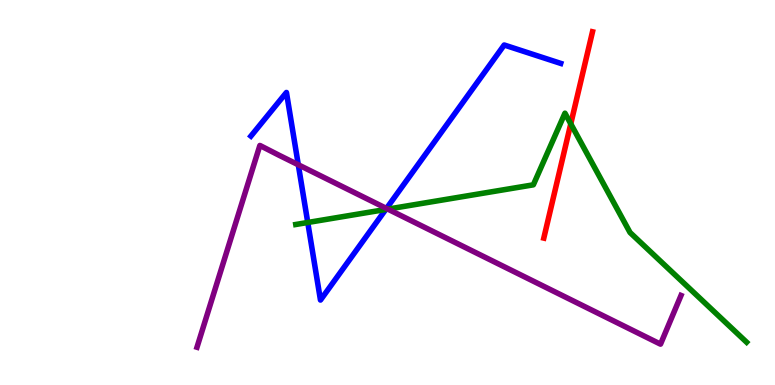[{'lines': ['blue', 'red'], 'intersections': []}, {'lines': ['green', 'red'], 'intersections': [{'x': 7.36, 'y': 6.78}]}, {'lines': ['purple', 'red'], 'intersections': []}, {'lines': ['blue', 'green'], 'intersections': [{'x': 3.97, 'y': 4.22}, {'x': 4.98, 'y': 4.56}]}, {'lines': ['blue', 'purple'], 'intersections': [{'x': 3.85, 'y': 5.72}, {'x': 4.99, 'y': 4.59}]}, {'lines': ['green', 'purple'], 'intersections': [{'x': 5.0, 'y': 4.57}]}]